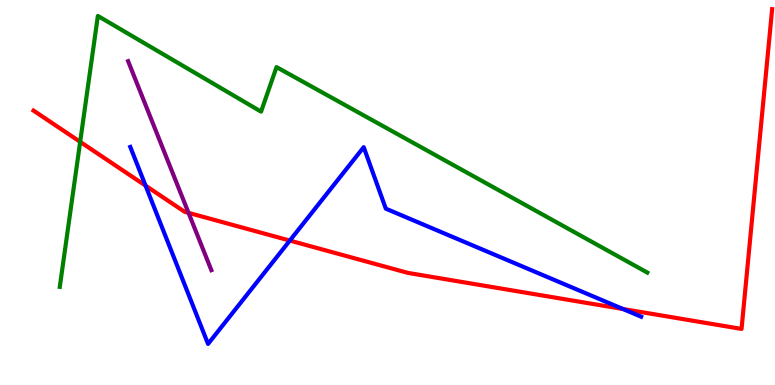[{'lines': ['blue', 'red'], 'intersections': [{'x': 1.88, 'y': 5.18}, {'x': 3.74, 'y': 3.75}, {'x': 8.04, 'y': 1.97}]}, {'lines': ['green', 'red'], 'intersections': [{'x': 1.03, 'y': 6.32}]}, {'lines': ['purple', 'red'], 'intersections': [{'x': 2.43, 'y': 4.47}]}, {'lines': ['blue', 'green'], 'intersections': []}, {'lines': ['blue', 'purple'], 'intersections': []}, {'lines': ['green', 'purple'], 'intersections': []}]